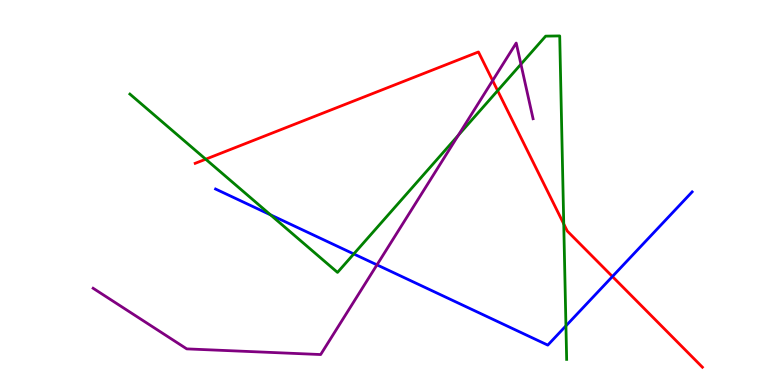[{'lines': ['blue', 'red'], 'intersections': [{'x': 7.9, 'y': 2.82}]}, {'lines': ['green', 'red'], 'intersections': [{'x': 2.65, 'y': 5.86}, {'x': 6.42, 'y': 7.65}, {'x': 7.27, 'y': 4.18}]}, {'lines': ['purple', 'red'], 'intersections': [{'x': 6.36, 'y': 7.91}]}, {'lines': ['blue', 'green'], 'intersections': [{'x': 3.49, 'y': 4.42}, {'x': 4.56, 'y': 3.4}, {'x': 7.3, 'y': 1.54}]}, {'lines': ['blue', 'purple'], 'intersections': [{'x': 4.86, 'y': 3.12}]}, {'lines': ['green', 'purple'], 'intersections': [{'x': 5.91, 'y': 6.48}, {'x': 6.72, 'y': 8.33}]}]